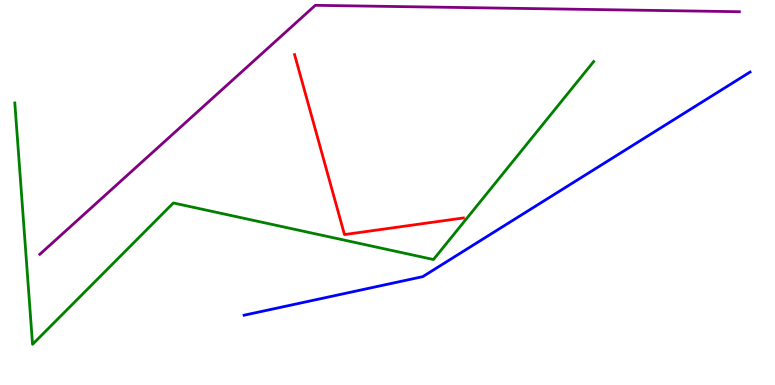[{'lines': ['blue', 'red'], 'intersections': []}, {'lines': ['green', 'red'], 'intersections': []}, {'lines': ['purple', 'red'], 'intersections': []}, {'lines': ['blue', 'green'], 'intersections': []}, {'lines': ['blue', 'purple'], 'intersections': []}, {'lines': ['green', 'purple'], 'intersections': []}]